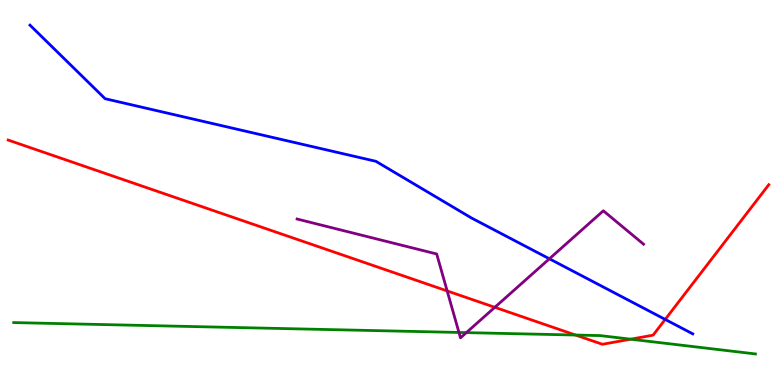[{'lines': ['blue', 'red'], 'intersections': [{'x': 8.58, 'y': 1.7}]}, {'lines': ['green', 'red'], 'intersections': [{'x': 7.43, 'y': 1.3}, {'x': 8.14, 'y': 1.19}]}, {'lines': ['purple', 'red'], 'intersections': [{'x': 5.77, 'y': 2.44}, {'x': 6.38, 'y': 2.02}]}, {'lines': ['blue', 'green'], 'intersections': []}, {'lines': ['blue', 'purple'], 'intersections': [{'x': 7.09, 'y': 3.28}]}, {'lines': ['green', 'purple'], 'intersections': [{'x': 5.92, 'y': 1.36}, {'x': 6.02, 'y': 1.36}]}]